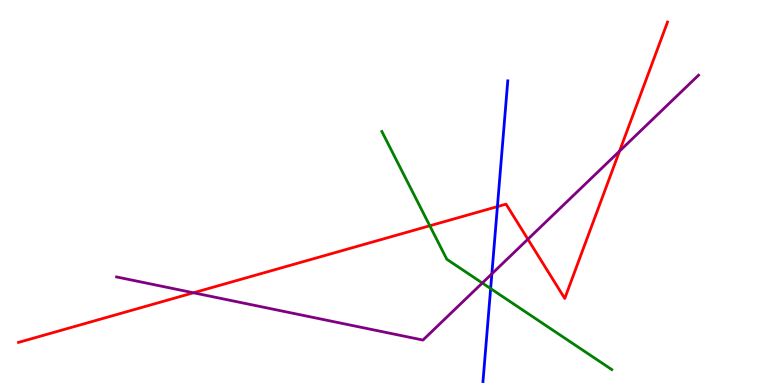[{'lines': ['blue', 'red'], 'intersections': [{'x': 6.42, 'y': 4.63}]}, {'lines': ['green', 'red'], 'intersections': [{'x': 5.55, 'y': 4.14}]}, {'lines': ['purple', 'red'], 'intersections': [{'x': 2.5, 'y': 2.4}, {'x': 6.81, 'y': 3.79}, {'x': 7.99, 'y': 6.07}]}, {'lines': ['blue', 'green'], 'intersections': [{'x': 6.33, 'y': 2.5}]}, {'lines': ['blue', 'purple'], 'intersections': [{'x': 6.35, 'y': 2.89}]}, {'lines': ['green', 'purple'], 'intersections': [{'x': 6.22, 'y': 2.65}]}]